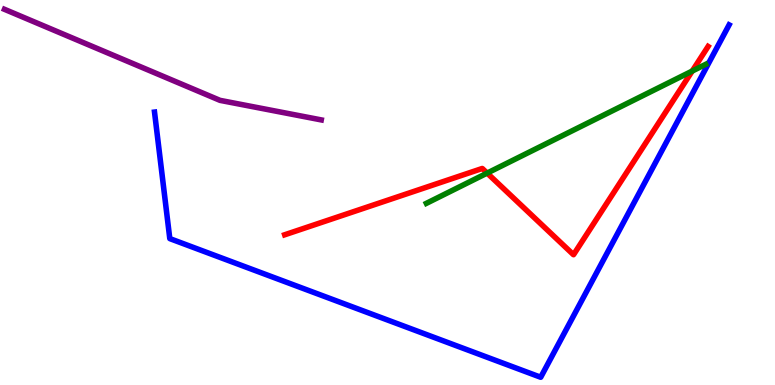[{'lines': ['blue', 'red'], 'intersections': []}, {'lines': ['green', 'red'], 'intersections': [{'x': 6.29, 'y': 5.5}, {'x': 8.93, 'y': 8.15}]}, {'lines': ['purple', 'red'], 'intersections': []}, {'lines': ['blue', 'green'], 'intersections': []}, {'lines': ['blue', 'purple'], 'intersections': []}, {'lines': ['green', 'purple'], 'intersections': []}]